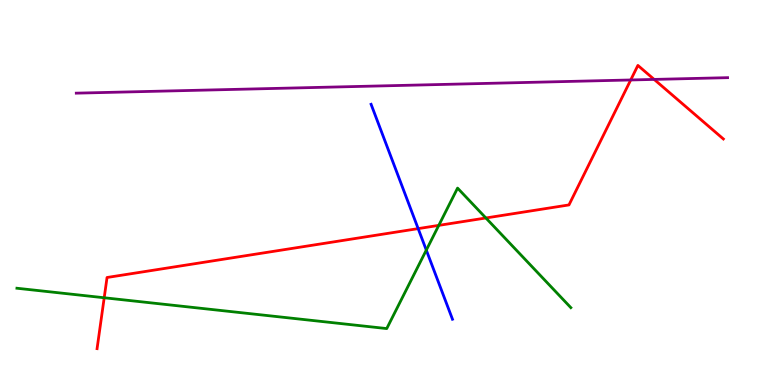[{'lines': ['blue', 'red'], 'intersections': [{'x': 5.4, 'y': 4.06}]}, {'lines': ['green', 'red'], 'intersections': [{'x': 1.34, 'y': 2.27}, {'x': 5.66, 'y': 4.15}, {'x': 6.27, 'y': 4.34}]}, {'lines': ['purple', 'red'], 'intersections': [{'x': 8.14, 'y': 7.92}, {'x': 8.44, 'y': 7.94}]}, {'lines': ['blue', 'green'], 'intersections': [{'x': 5.5, 'y': 3.5}]}, {'lines': ['blue', 'purple'], 'intersections': []}, {'lines': ['green', 'purple'], 'intersections': []}]